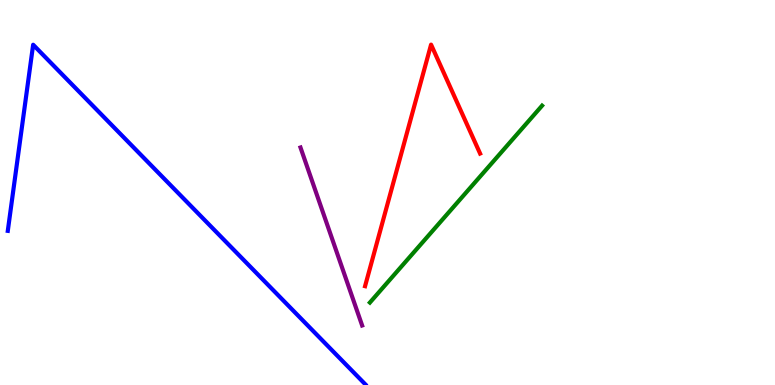[{'lines': ['blue', 'red'], 'intersections': []}, {'lines': ['green', 'red'], 'intersections': []}, {'lines': ['purple', 'red'], 'intersections': []}, {'lines': ['blue', 'green'], 'intersections': []}, {'lines': ['blue', 'purple'], 'intersections': []}, {'lines': ['green', 'purple'], 'intersections': []}]